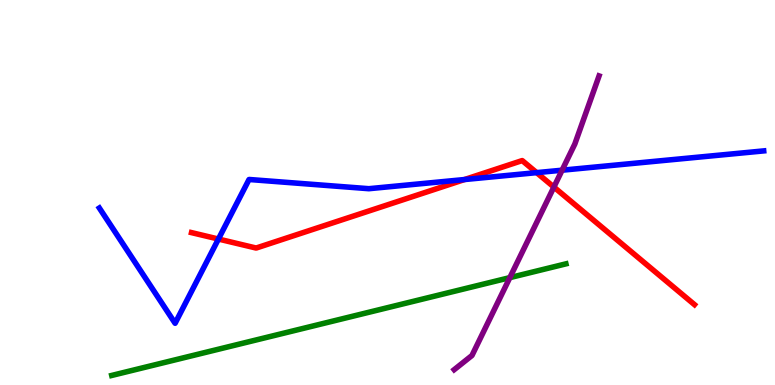[{'lines': ['blue', 'red'], 'intersections': [{'x': 2.82, 'y': 3.79}, {'x': 5.99, 'y': 5.34}, {'x': 6.92, 'y': 5.52}]}, {'lines': ['green', 'red'], 'intersections': []}, {'lines': ['purple', 'red'], 'intersections': [{'x': 7.15, 'y': 5.14}]}, {'lines': ['blue', 'green'], 'intersections': []}, {'lines': ['blue', 'purple'], 'intersections': [{'x': 7.25, 'y': 5.58}]}, {'lines': ['green', 'purple'], 'intersections': [{'x': 6.58, 'y': 2.79}]}]